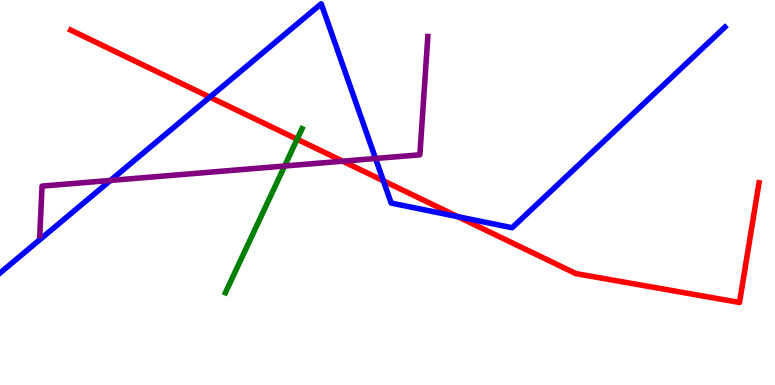[{'lines': ['blue', 'red'], 'intersections': [{'x': 2.71, 'y': 7.48}, {'x': 4.95, 'y': 5.3}, {'x': 5.91, 'y': 4.37}]}, {'lines': ['green', 'red'], 'intersections': [{'x': 3.83, 'y': 6.38}]}, {'lines': ['purple', 'red'], 'intersections': [{'x': 4.42, 'y': 5.81}]}, {'lines': ['blue', 'green'], 'intersections': []}, {'lines': ['blue', 'purple'], 'intersections': [{'x': 1.43, 'y': 5.31}, {'x': 4.85, 'y': 5.88}]}, {'lines': ['green', 'purple'], 'intersections': [{'x': 3.67, 'y': 5.69}]}]